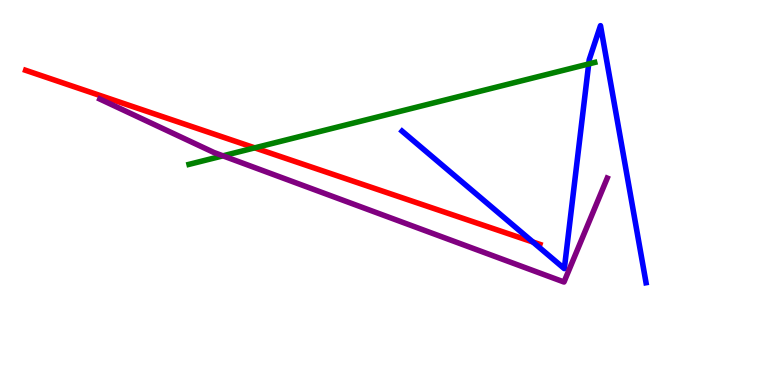[{'lines': ['blue', 'red'], 'intersections': [{'x': 6.88, 'y': 3.71}]}, {'lines': ['green', 'red'], 'intersections': [{'x': 3.29, 'y': 6.16}]}, {'lines': ['purple', 'red'], 'intersections': []}, {'lines': ['blue', 'green'], 'intersections': [{'x': 7.6, 'y': 8.34}]}, {'lines': ['blue', 'purple'], 'intersections': []}, {'lines': ['green', 'purple'], 'intersections': [{'x': 2.88, 'y': 5.95}]}]